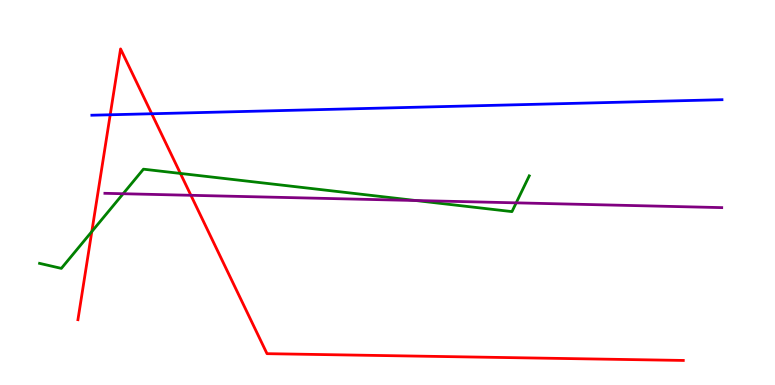[{'lines': ['blue', 'red'], 'intersections': [{'x': 1.42, 'y': 7.02}, {'x': 1.96, 'y': 7.05}]}, {'lines': ['green', 'red'], 'intersections': [{'x': 1.18, 'y': 3.99}, {'x': 2.33, 'y': 5.5}]}, {'lines': ['purple', 'red'], 'intersections': [{'x': 2.46, 'y': 4.93}]}, {'lines': ['blue', 'green'], 'intersections': []}, {'lines': ['blue', 'purple'], 'intersections': []}, {'lines': ['green', 'purple'], 'intersections': [{'x': 1.59, 'y': 4.97}, {'x': 5.36, 'y': 4.79}, {'x': 6.66, 'y': 4.73}]}]